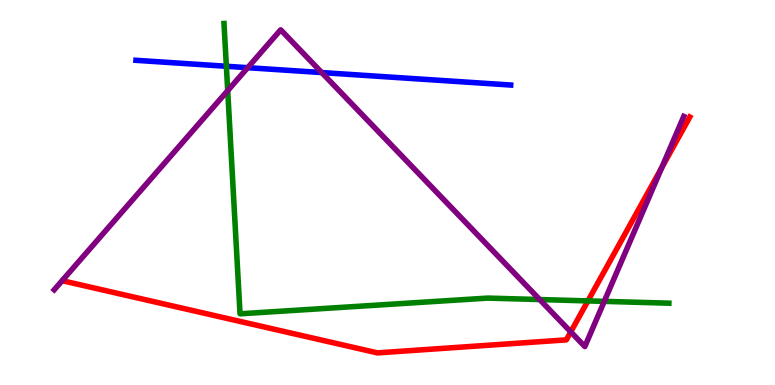[{'lines': ['blue', 'red'], 'intersections': []}, {'lines': ['green', 'red'], 'intersections': [{'x': 7.59, 'y': 2.18}]}, {'lines': ['purple', 'red'], 'intersections': [{'x': 7.36, 'y': 1.38}, {'x': 8.54, 'y': 5.64}]}, {'lines': ['blue', 'green'], 'intersections': [{'x': 2.92, 'y': 8.28}]}, {'lines': ['blue', 'purple'], 'intersections': [{'x': 3.2, 'y': 8.24}, {'x': 4.15, 'y': 8.12}]}, {'lines': ['green', 'purple'], 'intersections': [{'x': 2.94, 'y': 7.65}, {'x': 6.96, 'y': 2.22}, {'x': 7.8, 'y': 2.17}]}]